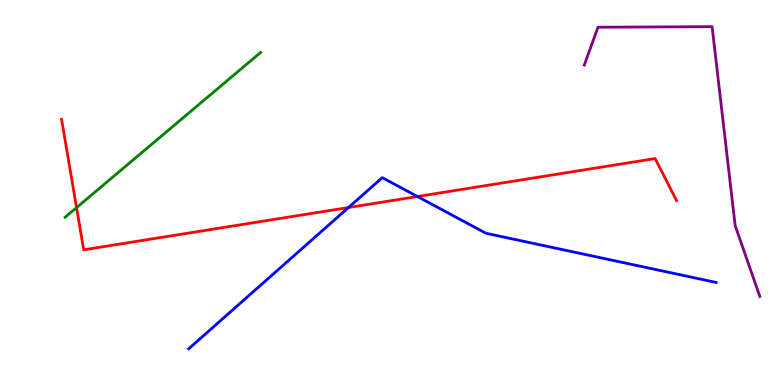[{'lines': ['blue', 'red'], 'intersections': [{'x': 4.5, 'y': 4.61}, {'x': 5.39, 'y': 4.9}]}, {'lines': ['green', 'red'], 'intersections': [{'x': 0.988, 'y': 4.61}]}, {'lines': ['purple', 'red'], 'intersections': []}, {'lines': ['blue', 'green'], 'intersections': []}, {'lines': ['blue', 'purple'], 'intersections': []}, {'lines': ['green', 'purple'], 'intersections': []}]